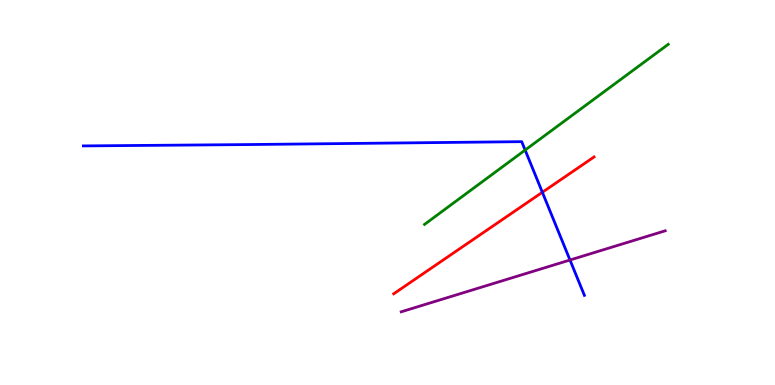[{'lines': ['blue', 'red'], 'intersections': [{'x': 7.0, 'y': 5.01}]}, {'lines': ['green', 'red'], 'intersections': []}, {'lines': ['purple', 'red'], 'intersections': []}, {'lines': ['blue', 'green'], 'intersections': [{'x': 6.78, 'y': 6.1}]}, {'lines': ['blue', 'purple'], 'intersections': [{'x': 7.35, 'y': 3.25}]}, {'lines': ['green', 'purple'], 'intersections': []}]